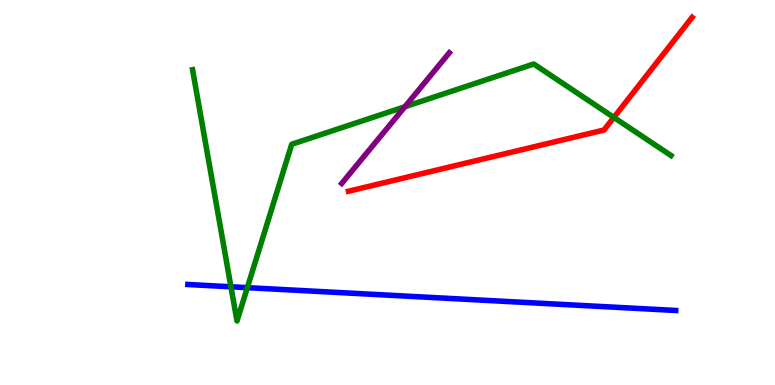[{'lines': ['blue', 'red'], 'intersections': []}, {'lines': ['green', 'red'], 'intersections': [{'x': 7.92, 'y': 6.95}]}, {'lines': ['purple', 'red'], 'intersections': []}, {'lines': ['blue', 'green'], 'intersections': [{'x': 2.98, 'y': 2.55}, {'x': 3.19, 'y': 2.53}]}, {'lines': ['blue', 'purple'], 'intersections': []}, {'lines': ['green', 'purple'], 'intersections': [{'x': 5.22, 'y': 7.23}]}]